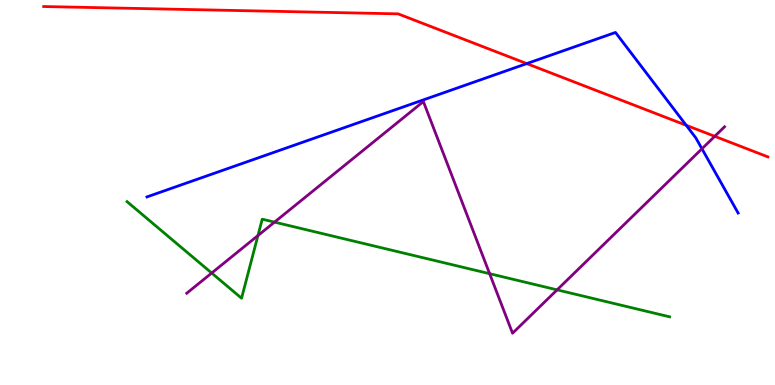[{'lines': ['blue', 'red'], 'intersections': [{'x': 6.8, 'y': 8.35}, {'x': 8.85, 'y': 6.75}]}, {'lines': ['green', 'red'], 'intersections': []}, {'lines': ['purple', 'red'], 'intersections': [{'x': 9.22, 'y': 6.46}]}, {'lines': ['blue', 'green'], 'intersections': []}, {'lines': ['blue', 'purple'], 'intersections': [{'x': 9.06, 'y': 6.14}]}, {'lines': ['green', 'purple'], 'intersections': [{'x': 2.73, 'y': 2.91}, {'x': 3.33, 'y': 3.88}, {'x': 3.54, 'y': 4.23}, {'x': 6.32, 'y': 2.89}, {'x': 7.19, 'y': 2.47}]}]